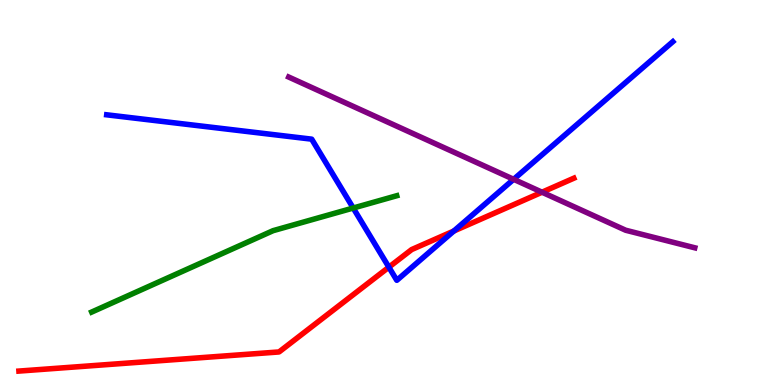[{'lines': ['blue', 'red'], 'intersections': [{'x': 5.02, 'y': 3.06}, {'x': 5.86, 'y': 4.0}]}, {'lines': ['green', 'red'], 'intersections': []}, {'lines': ['purple', 'red'], 'intersections': [{'x': 6.99, 'y': 5.01}]}, {'lines': ['blue', 'green'], 'intersections': [{'x': 4.56, 'y': 4.6}]}, {'lines': ['blue', 'purple'], 'intersections': [{'x': 6.63, 'y': 5.34}]}, {'lines': ['green', 'purple'], 'intersections': []}]